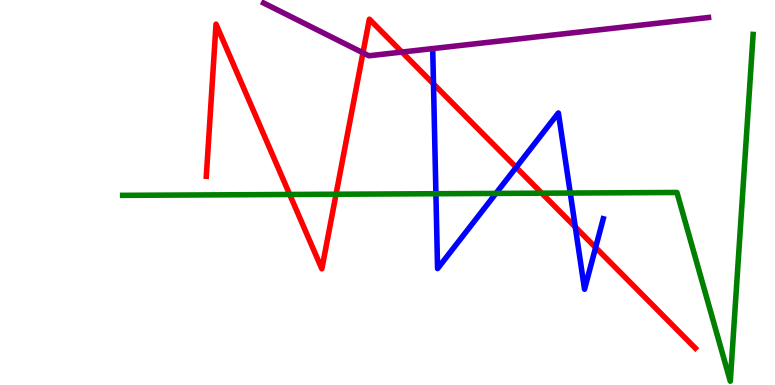[{'lines': ['blue', 'red'], 'intersections': [{'x': 5.59, 'y': 7.82}, {'x': 6.66, 'y': 5.65}, {'x': 7.42, 'y': 4.1}, {'x': 7.69, 'y': 3.57}]}, {'lines': ['green', 'red'], 'intersections': [{'x': 3.74, 'y': 4.95}, {'x': 4.34, 'y': 4.95}, {'x': 6.99, 'y': 4.98}]}, {'lines': ['purple', 'red'], 'intersections': [{'x': 4.68, 'y': 8.63}, {'x': 5.19, 'y': 8.65}]}, {'lines': ['blue', 'green'], 'intersections': [{'x': 5.62, 'y': 4.97}, {'x': 6.4, 'y': 4.98}, {'x': 7.36, 'y': 4.99}]}, {'lines': ['blue', 'purple'], 'intersections': []}, {'lines': ['green', 'purple'], 'intersections': []}]